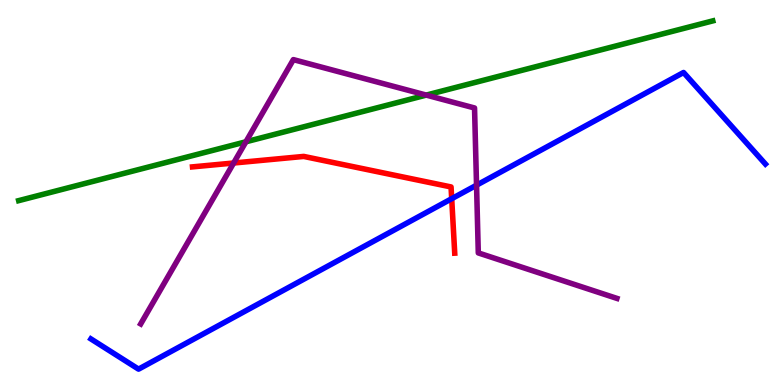[{'lines': ['blue', 'red'], 'intersections': [{'x': 5.83, 'y': 4.84}]}, {'lines': ['green', 'red'], 'intersections': []}, {'lines': ['purple', 'red'], 'intersections': [{'x': 3.01, 'y': 5.77}]}, {'lines': ['blue', 'green'], 'intersections': []}, {'lines': ['blue', 'purple'], 'intersections': [{'x': 6.15, 'y': 5.19}]}, {'lines': ['green', 'purple'], 'intersections': [{'x': 3.17, 'y': 6.32}, {'x': 5.5, 'y': 7.53}]}]